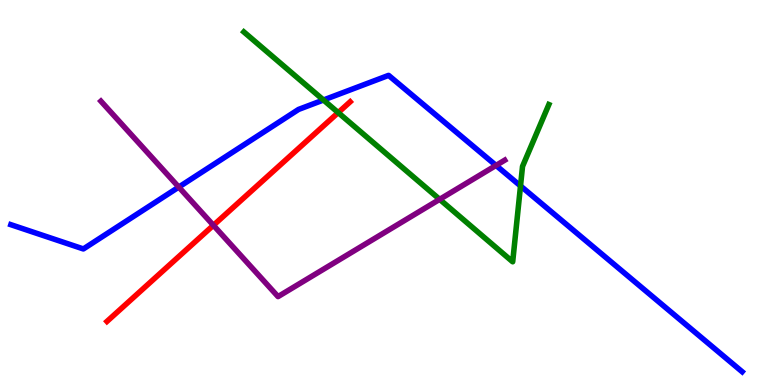[{'lines': ['blue', 'red'], 'intersections': []}, {'lines': ['green', 'red'], 'intersections': [{'x': 4.36, 'y': 7.08}]}, {'lines': ['purple', 'red'], 'intersections': [{'x': 2.75, 'y': 4.15}]}, {'lines': ['blue', 'green'], 'intersections': [{'x': 4.17, 'y': 7.4}, {'x': 6.72, 'y': 5.17}]}, {'lines': ['blue', 'purple'], 'intersections': [{'x': 2.31, 'y': 5.14}, {'x': 6.4, 'y': 5.7}]}, {'lines': ['green', 'purple'], 'intersections': [{'x': 5.67, 'y': 4.82}]}]